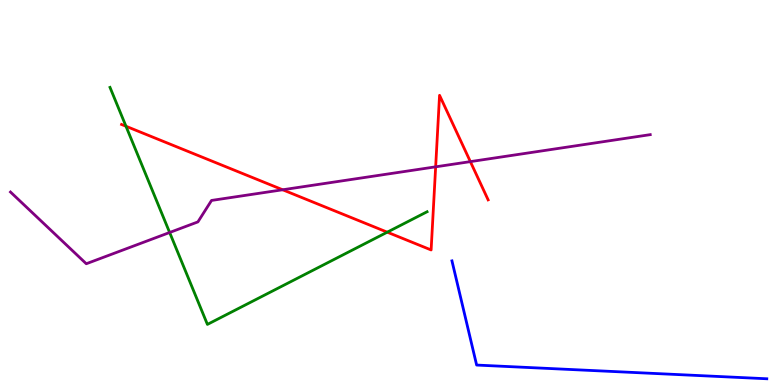[{'lines': ['blue', 'red'], 'intersections': []}, {'lines': ['green', 'red'], 'intersections': [{'x': 1.63, 'y': 6.72}, {'x': 5.0, 'y': 3.97}]}, {'lines': ['purple', 'red'], 'intersections': [{'x': 3.65, 'y': 5.07}, {'x': 5.62, 'y': 5.67}, {'x': 6.07, 'y': 5.8}]}, {'lines': ['blue', 'green'], 'intersections': []}, {'lines': ['blue', 'purple'], 'intersections': []}, {'lines': ['green', 'purple'], 'intersections': [{'x': 2.19, 'y': 3.96}]}]